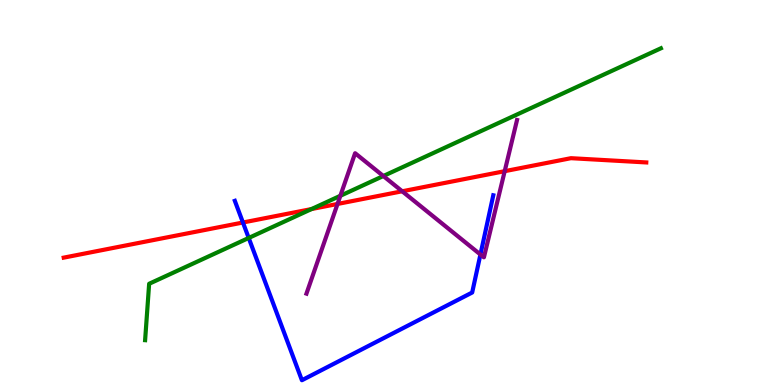[{'lines': ['blue', 'red'], 'intersections': [{'x': 3.13, 'y': 4.22}]}, {'lines': ['green', 'red'], 'intersections': [{'x': 4.02, 'y': 4.57}]}, {'lines': ['purple', 'red'], 'intersections': [{'x': 4.36, 'y': 4.7}, {'x': 5.19, 'y': 5.03}, {'x': 6.51, 'y': 5.55}]}, {'lines': ['blue', 'green'], 'intersections': [{'x': 3.21, 'y': 3.82}]}, {'lines': ['blue', 'purple'], 'intersections': [{'x': 6.2, 'y': 3.39}]}, {'lines': ['green', 'purple'], 'intersections': [{'x': 4.39, 'y': 4.91}, {'x': 4.95, 'y': 5.43}]}]